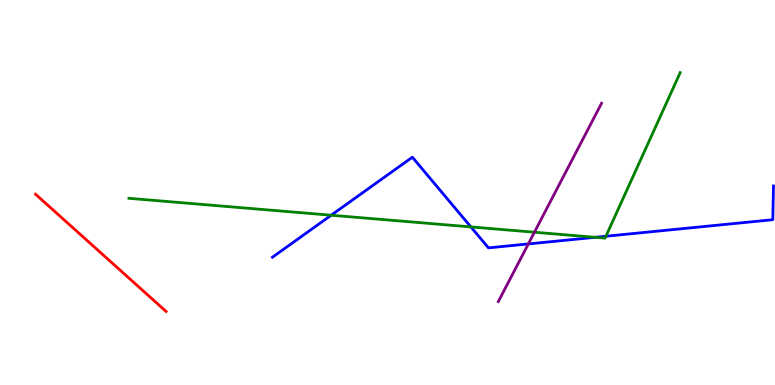[{'lines': ['blue', 'red'], 'intersections': []}, {'lines': ['green', 'red'], 'intersections': []}, {'lines': ['purple', 'red'], 'intersections': []}, {'lines': ['blue', 'green'], 'intersections': [{'x': 4.27, 'y': 4.41}, {'x': 6.08, 'y': 4.11}, {'x': 7.68, 'y': 3.84}, {'x': 7.82, 'y': 3.86}]}, {'lines': ['blue', 'purple'], 'intersections': [{'x': 6.82, 'y': 3.66}]}, {'lines': ['green', 'purple'], 'intersections': [{'x': 6.9, 'y': 3.97}]}]